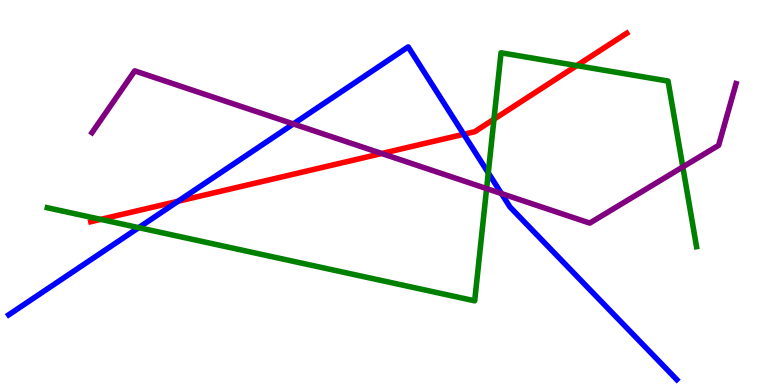[{'lines': ['blue', 'red'], 'intersections': [{'x': 2.3, 'y': 4.77}, {'x': 5.98, 'y': 6.51}]}, {'lines': ['green', 'red'], 'intersections': [{'x': 1.3, 'y': 4.3}, {'x': 6.37, 'y': 6.9}, {'x': 7.44, 'y': 8.3}]}, {'lines': ['purple', 'red'], 'intersections': [{'x': 4.93, 'y': 6.01}]}, {'lines': ['blue', 'green'], 'intersections': [{'x': 1.79, 'y': 4.09}, {'x': 6.3, 'y': 5.51}]}, {'lines': ['blue', 'purple'], 'intersections': [{'x': 3.78, 'y': 6.78}, {'x': 6.47, 'y': 4.97}]}, {'lines': ['green', 'purple'], 'intersections': [{'x': 6.28, 'y': 5.1}, {'x': 8.81, 'y': 5.66}]}]